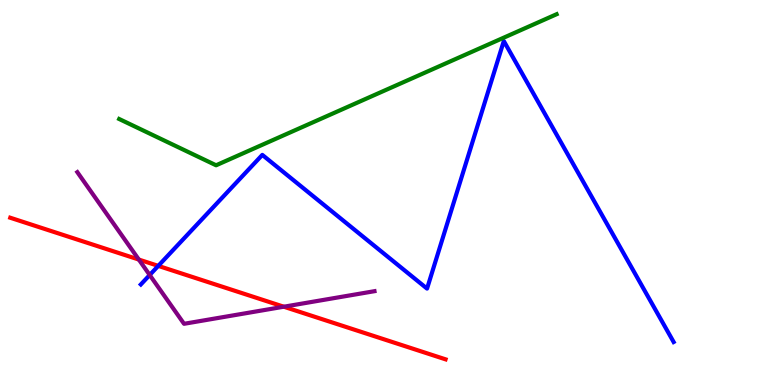[{'lines': ['blue', 'red'], 'intersections': [{'x': 2.04, 'y': 3.09}]}, {'lines': ['green', 'red'], 'intersections': []}, {'lines': ['purple', 'red'], 'intersections': [{'x': 1.79, 'y': 3.26}, {'x': 3.66, 'y': 2.03}]}, {'lines': ['blue', 'green'], 'intersections': []}, {'lines': ['blue', 'purple'], 'intersections': [{'x': 1.93, 'y': 2.86}]}, {'lines': ['green', 'purple'], 'intersections': []}]